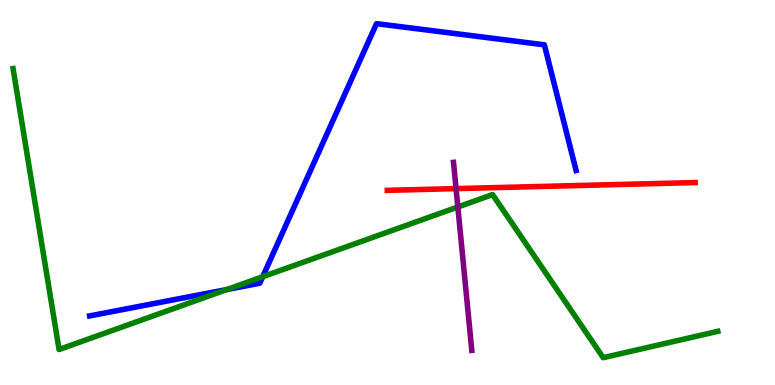[{'lines': ['blue', 'red'], 'intersections': []}, {'lines': ['green', 'red'], 'intersections': []}, {'lines': ['purple', 'red'], 'intersections': [{'x': 5.88, 'y': 5.1}]}, {'lines': ['blue', 'green'], 'intersections': [{'x': 2.93, 'y': 2.48}, {'x': 3.39, 'y': 2.81}]}, {'lines': ['blue', 'purple'], 'intersections': []}, {'lines': ['green', 'purple'], 'intersections': [{'x': 5.91, 'y': 4.62}]}]